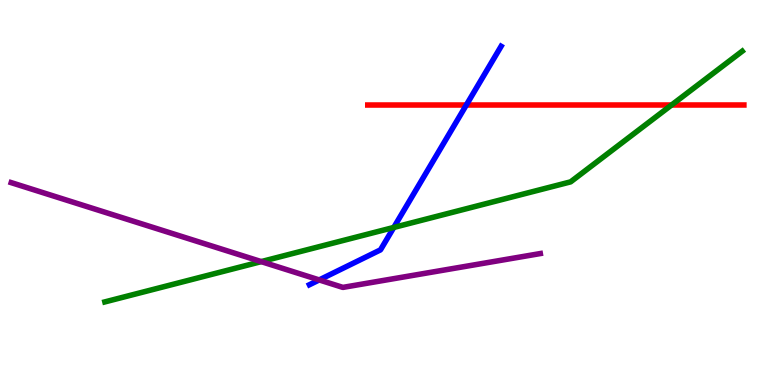[{'lines': ['blue', 'red'], 'intersections': [{'x': 6.02, 'y': 7.27}]}, {'lines': ['green', 'red'], 'intersections': [{'x': 8.67, 'y': 7.27}]}, {'lines': ['purple', 'red'], 'intersections': []}, {'lines': ['blue', 'green'], 'intersections': [{'x': 5.08, 'y': 4.09}]}, {'lines': ['blue', 'purple'], 'intersections': [{'x': 4.12, 'y': 2.73}]}, {'lines': ['green', 'purple'], 'intersections': [{'x': 3.37, 'y': 3.21}]}]